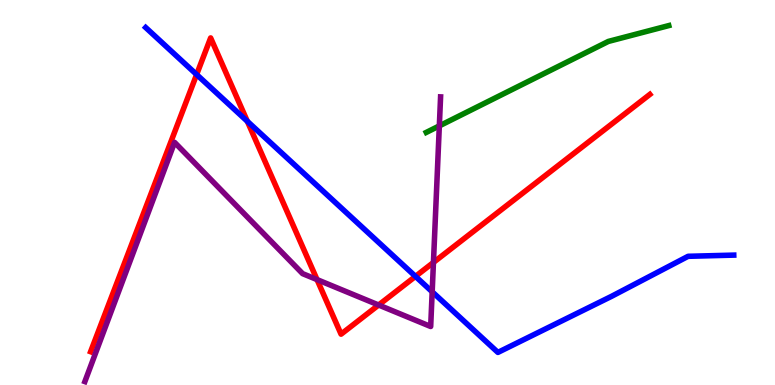[{'lines': ['blue', 'red'], 'intersections': [{'x': 2.54, 'y': 8.06}, {'x': 3.19, 'y': 6.85}, {'x': 5.36, 'y': 2.82}]}, {'lines': ['green', 'red'], 'intersections': []}, {'lines': ['purple', 'red'], 'intersections': [{'x': 4.09, 'y': 2.74}, {'x': 4.89, 'y': 2.08}, {'x': 5.59, 'y': 3.18}]}, {'lines': ['blue', 'green'], 'intersections': []}, {'lines': ['blue', 'purple'], 'intersections': [{'x': 5.58, 'y': 2.42}]}, {'lines': ['green', 'purple'], 'intersections': [{'x': 5.67, 'y': 6.73}]}]